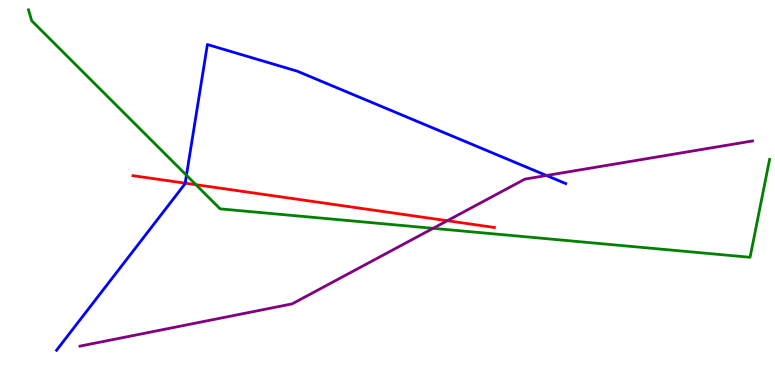[{'lines': ['blue', 'red'], 'intersections': [{'x': 2.39, 'y': 5.24}]}, {'lines': ['green', 'red'], 'intersections': [{'x': 2.53, 'y': 5.2}]}, {'lines': ['purple', 'red'], 'intersections': [{'x': 5.77, 'y': 4.27}]}, {'lines': ['blue', 'green'], 'intersections': [{'x': 2.41, 'y': 5.45}]}, {'lines': ['blue', 'purple'], 'intersections': [{'x': 7.05, 'y': 5.44}]}, {'lines': ['green', 'purple'], 'intersections': [{'x': 5.59, 'y': 4.07}]}]